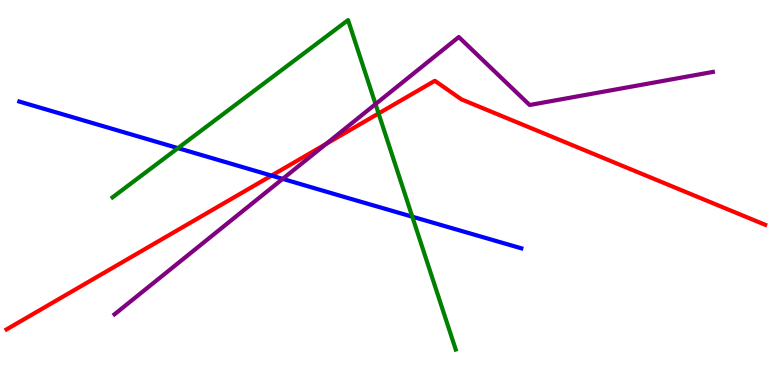[{'lines': ['blue', 'red'], 'intersections': [{'x': 3.5, 'y': 5.44}]}, {'lines': ['green', 'red'], 'intersections': [{'x': 4.88, 'y': 7.05}]}, {'lines': ['purple', 'red'], 'intersections': [{'x': 4.21, 'y': 6.26}]}, {'lines': ['blue', 'green'], 'intersections': [{'x': 2.3, 'y': 6.15}, {'x': 5.32, 'y': 4.37}]}, {'lines': ['blue', 'purple'], 'intersections': [{'x': 3.65, 'y': 5.35}]}, {'lines': ['green', 'purple'], 'intersections': [{'x': 4.85, 'y': 7.3}]}]